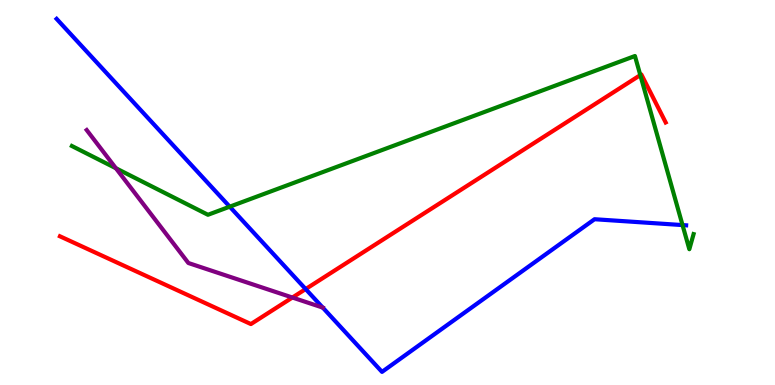[{'lines': ['blue', 'red'], 'intersections': [{'x': 3.94, 'y': 2.49}]}, {'lines': ['green', 'red'], 'intersections': [{'x': 8.26, 'y': 8.05}]}, {'lines': ['purple', 'red'], 'intersections': [{'x': 3.77, 'y': 2.27}]}, {'lines': ['blue', 'green'], 'intersections': [{'x': 2.96, 'y': 4.63}, {'x': 8.81, 'y': 4.15}]}, {'lines': ['blue', 'purple'], 'intersections': [{'x': 4.16, 'y': 2.01}]}, {'lines': ['green', 'purple'], 'intersections': [{'x': 1.5, 'y': 5.63}]}]